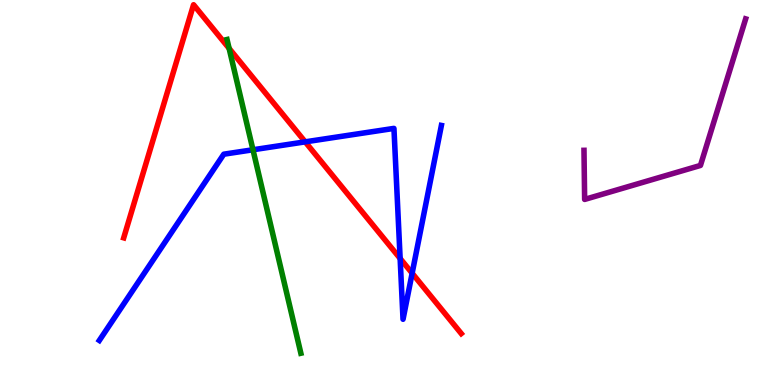[{'lines': ['blue', 'red'], 'intersections': [{'x': 3.94, 'y': 6.32}, {'x': 5.16, 'y': 3.29}, {'x': 5.32, 'y': 2.9}]}, {'lines': ['green', 'red'], 'intersections': [{'x': 2.96, 'y': 8.74}]}, {'lines': ['purple', 'red'], 'intersections': []}, {'lines': ['blue', 'green'], 'intersections': [{'x': 3.26, 'y': 6.11}]}, {'lines': ['blue', 'purple'], 'intersections': []}, {'lines': ['green', 'purple'], 'intersections': []}]